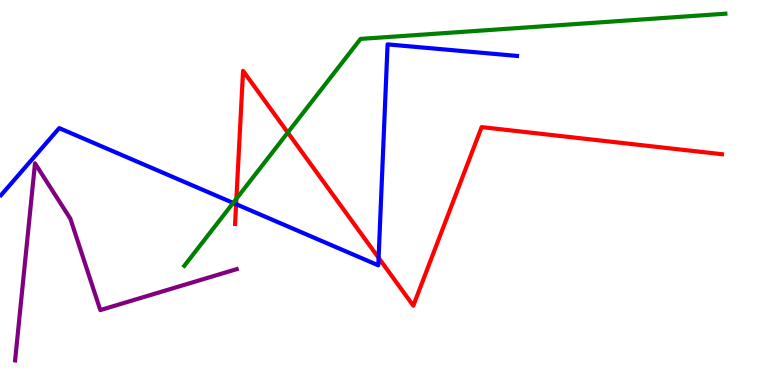[{'lines': ['blue', 'red'], 'intersections': [{'x': 3.05, 'y': 4.7}, {'x': 4.89, 'y': 3.3}]}, {'lines': ['green', 'red'], 'intersections': [{'x': 3.05, 'y': 4.84}, {'x': 3.71, 'y': 6.56}]}, {'lines': ['purple', 'red'], 'intersections': []}, {'lines': ['blue', 'green'], 'intersections': [{'x': 3.01, 'y': 4.73}]}, {'lines': ['blue', 'purple'], 'intersections': []}, {'lines': ['green', 'purple'], 'intersections': []}]